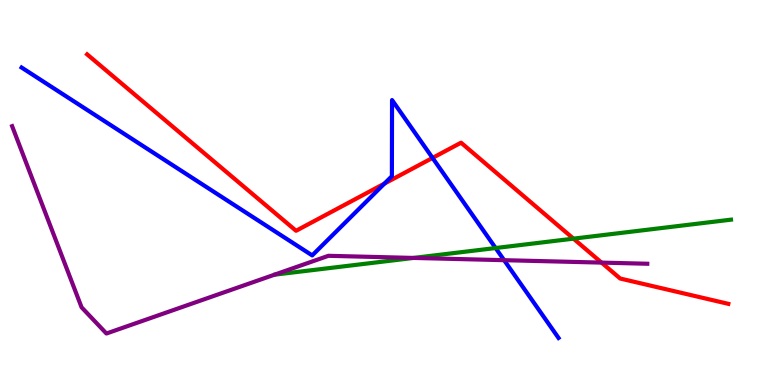[{'lines': ['blue', 'red'], 'intersections': [{'x': 4.96, 'y': 5.23}, {'x': 5.58, 'y': 5.9}]}, {'lines': ['green', 'red'], 'intersections': [{'x': 7.4, 'y': 3.8}]}, {'lines': ['purple', 'red'], 'intersections': [{'x': 7.76, 'y': 3.18}]}, {'lines': ['blue', 'green'], 'intersections': [{'x': 6.4, 'y': 3.56}]}, {'lines': ['blue', 'purple'], 'intersections': [{'x': 6.5, 'y': 3.24}]}, {'lines': ['green', 'purple'], 'intersections': [{'x': 5.34, 'y': 3.3}]}]